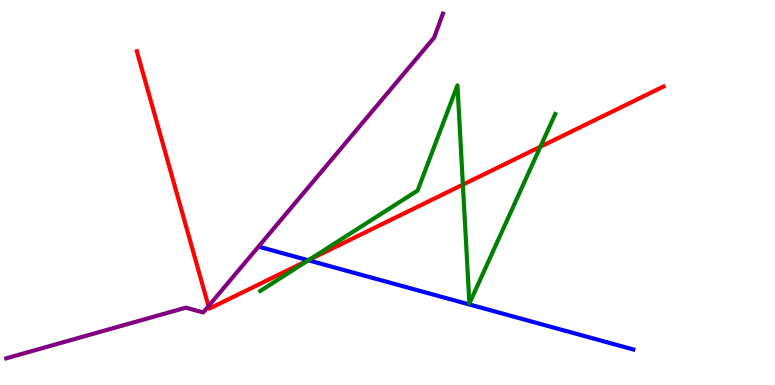[{'lines': ['blue', 'red'], 'intersections': [{'x': 3.98, 'y': 3.24}]}, {'lines': ['green', 'red'], 'intersections': [{'x': 3.99, 'y': 3.25}, {'x': 5.97, 'y': 5.2}, {'x': 6.97, 'y': 6.19}]}, {'lines': ['purple', 'red'], 'intersections': [{'x': 2.69, 'y': 2.05}]}, {'lines': ['blue', 'green'], 'intersections': [{'x': 3.98, 'y': 3.24}]}, {'lines': ['blue', 'purple'], 'intersections': []}, {'lines': ['green', 'purple'], 'intersections': []}]